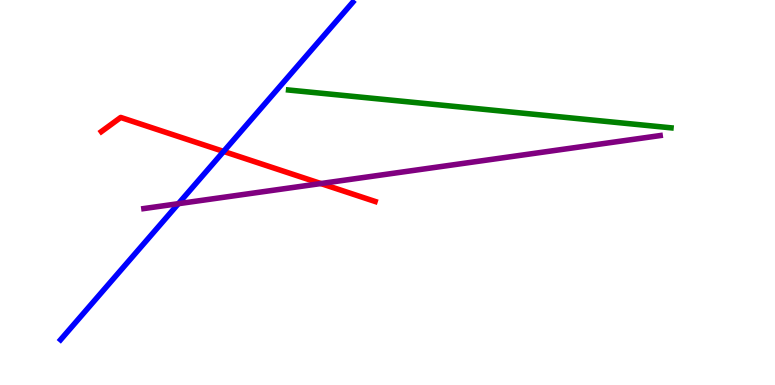[{'lines': ['blue', 'red'], 'intersections': [{'x': 2.89, 'y': 6.07}]}, {'lines': ['green', 'red'], 'intersections': []}, {'lines': ['purple', 'red'], 'intersections': [{'x': 4.14, 'y': 5.23}]}, {'lines': ['blue', 'green'], 'intersections': []}, {'lines': ['blue', 'purple'], 'intersections': [{'x': 2.3, 'y': 4.71}]}, {'lines': ['green', 'purple'], 'intersections': []}]